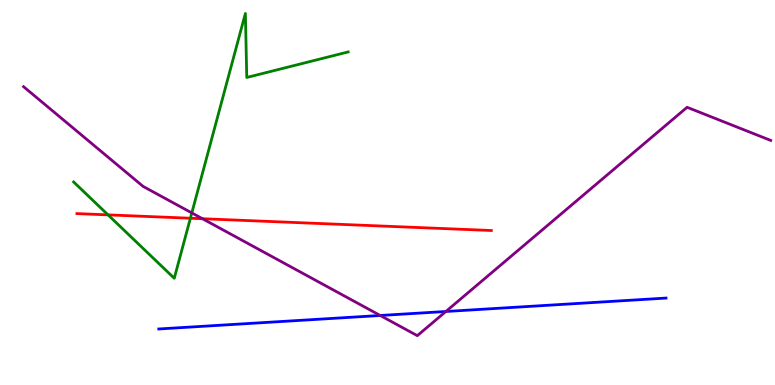[{'lines': ['blue', 'red'], 'intersections': []}, {'lines': ['green', 'red'], 'intersections': [{'x': 1.39, 'y': 4.42}, {'x': 2.46, 'y': 4.33}]}, {'lines': ['purple', 'red'], 'intersections': [{'x': 2.61, 'y': 4.32}]}, {'lines': ['blue', 'green'], 'intersections': []}, {'lines': ['blue', 'purple'], 'intersections': [{'x': 4.91, 'y': 1.81}, {'x': 5.75, 'y': 1.91}]}, {'lines': ['green', 'purple'], 'intersections': [{'x': 2.48, 'y': 4.47}]}]